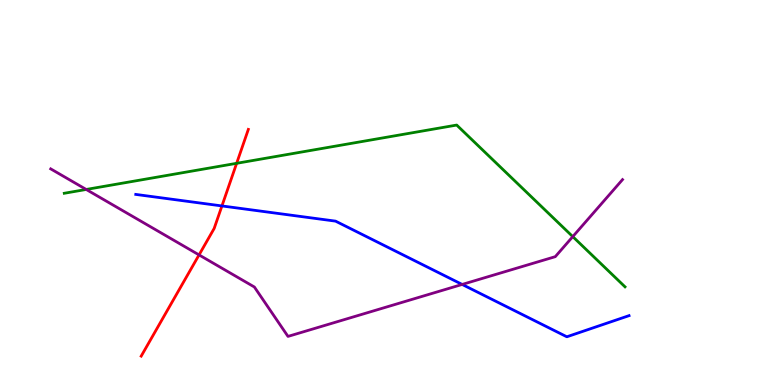[{'lines': ['blue', 'red'], 'intersections': [{'x': 2.86, 'y': 4.65}]}, {'lines': ['green', 'red'], 'intersections': [{'x': 3.05, 'y': 5.76}]}, {'lines': ['purple', 'red'], 'intersections': [{'x': 2.57, 'y': 3.38}]}, {'lines': ['blue', 'green'], 'intersections': []}, {'lines': ['blue', 'purple'], 'intersections': [{'x': 5.96, 'y': 2.61}]}, {'lines': ['green', 'purple'], 'intersections': [{'x': 1.11, 'y': 5.08}, {'x': 7.39, 'y': 3.85}]}]